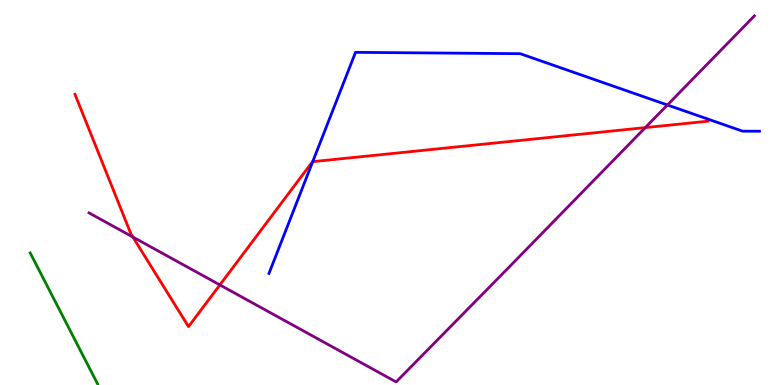[{'lines': ['blue', 'red'], 'intersections': [{'x': 4.04, 'y': 5.8}]}, {'lines': ['green', 'red'], 'intersections': []}, {'lines': ['purple', 'red'], 'intersections': [{'x': 1.71, 'y': 3.84}, {'x': 2.84, 'y': 2.6}, {'x': 8.33, 'y': 6.69}]}, {'lines': ['blue', 'green'], 'intersections': []}, {'lines': ['blue', 'purple'], 'intersections': [{'x': 8.61, 'y': 7.27}]}, {'lines': ['green', 'purple'], 'intersections': []}]